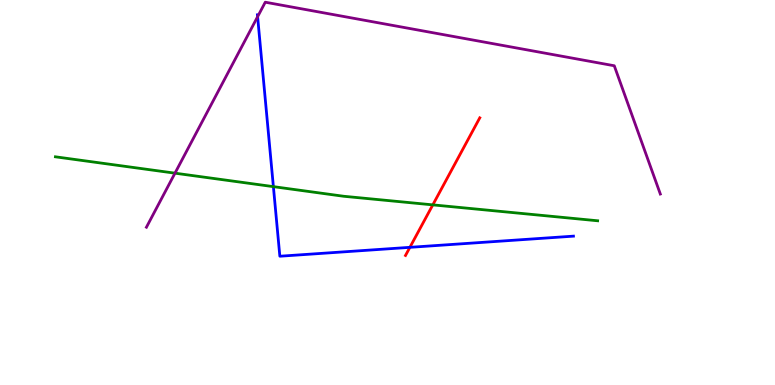[{'lines': ['blue', 'red'], 'intersections': [{'x': 5.29, 'y': 3.58}]}, {'lines': ['green', 'red'], 'intersections': [{'x': 5.58, 'y': 4.68}]}, {'lines': ['purple', 'red'], 'intersections': []}, {'lines': ['blue', 'green'], 'intersections': [{'x': 3.53, 'y': 5.15}]}, {'lines': ['blue', 'purple'], 'intersections': [{'x': 3.32, 'y': 9.57}]}, {'lines': ['green', 'purple'], 'intersections': [{'x': 2.26, 'y': 5.5}]}]